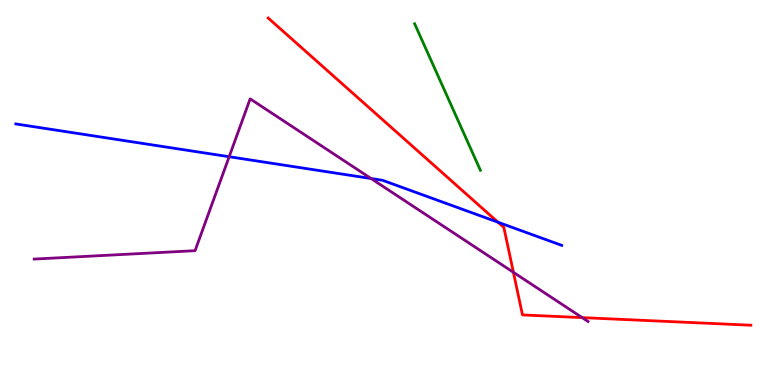[{'lines': ['blue', 'red'], 'intersections': [{'x': 6.43, 'y': 4.23}]}, {'lines': ['green', 'red'], 'intersections': []}, {'lines': ['purple', 'red'], 'intersections': [{'x': 6.62, 'y': 2.93}, {'x': 7.51, 'y': 1.75}]}, {'lines': ['blue', 'green'], 'intersections': []}, {'lines': ['blue', 'purple'], 'intersections': [{'x': 2.96, 'y': 5.93}, {'x': 4.79, 'y': 5.36}]}, {'lines': ['green', 'purple'], 'intersections': []}]